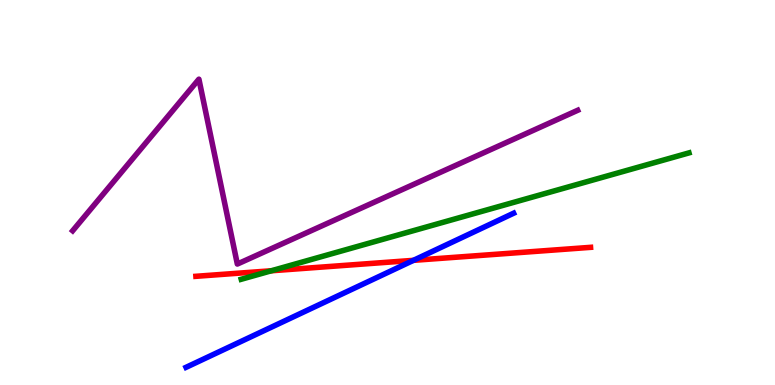[{'lines': ['blue', 'red'], 'intersections': [{'x': 5.34, 'y': 3.24}]}, {'lines': ['green', 'red'], 'intersections': [{'x': 3.5, 'y': 2.97}]}, {'lines': ['purple', 'red'], 'intersections': []}, {'lines': ['blue', 'green'], 'intersections': []}, {'lines': ['blue', 'purple'], 'intersections': []}, {'lines': ['green', 'purple'], 'intersections': []}]